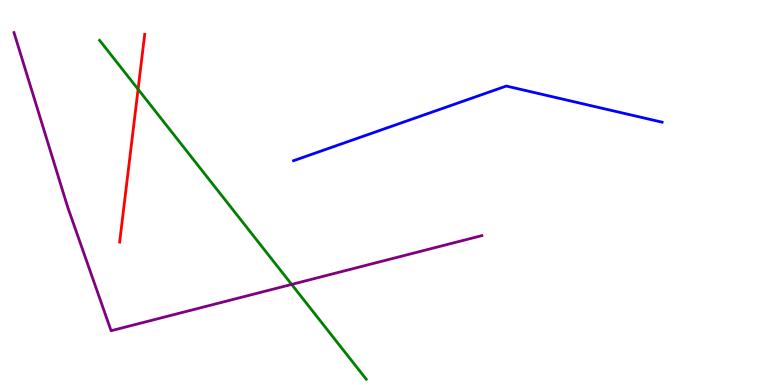[{'lines': ['blue', 'red'], 'intersections': []}, {'lines': ['green', 'red'], 'intersections': [{'x': 1.78, 'y': 7.68}]}, {'lines': ['purple', 'red'], 'intersections': []}, {'lines': ['blue', 'green'], 'intersections': []}, {'lines': ['blue', 'purple'], 'intersections': []}, {'lines': ['green', 'purple'], 'intersections': [{'x': 3.76, 'y': 2.61}]}]